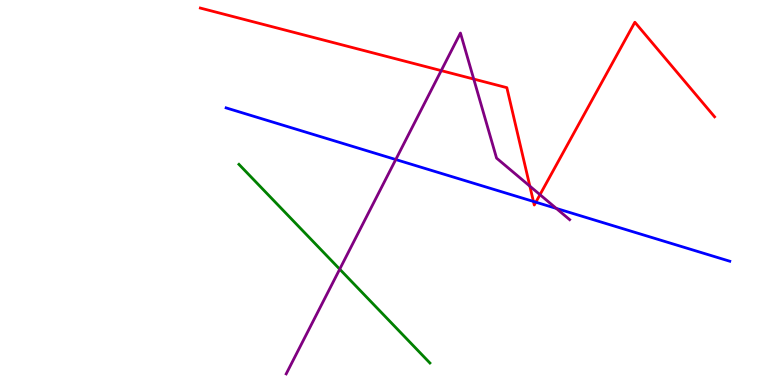[{'lines': ['blue', 'red'], 'intersections': [{'x': 6.88, 'y': 4.77}, {'x': 6.91, 'y': 4.75}]}, {'lines': ['green', 'red'], 'intersections': []}, {'lines': ['purple', 'red'], 'intersections': [{'x': 5.69, 'y': 8.17}, {'x': 6.11, 'y': 7.95}, {'x': 6.84, 'y': 5.16}, {'x': 6.97, 'y': 4.94}]}, {'lines': ['blue', 'green'], 'intersections': []}, {'lines': ['blue', 'purple'], 'intersections': [{'x': 5.11, 'y': 5.86}, {'x': 7.18, 'y': 4.59}]}, {'lines': ['green', 'purple'], 'intersections': [{'x': 4.38, 'y': 3.01}]}]